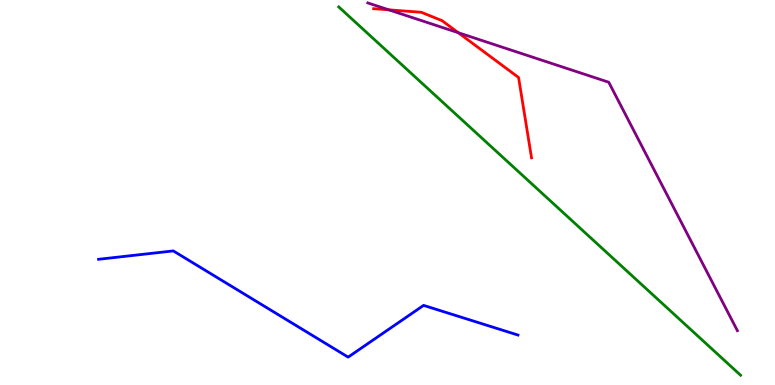[{'lines': ['blue', 'red'], 'intersections': []}, {'lines': ['green', 'red'], 'intersections': []}, {'lines': ['purple', 'red'], 'intersections': [{'x': 5.02, 'y': 9.74}, {'x': 5.91, 'y': 9.15}]}, {'lines': ['blue', 'green'], 'intersections': []}, {'lines': ['blue', 'purple'], 'intersections': []}, {'lines': ['green', 'purple'], 'intersections': []}]